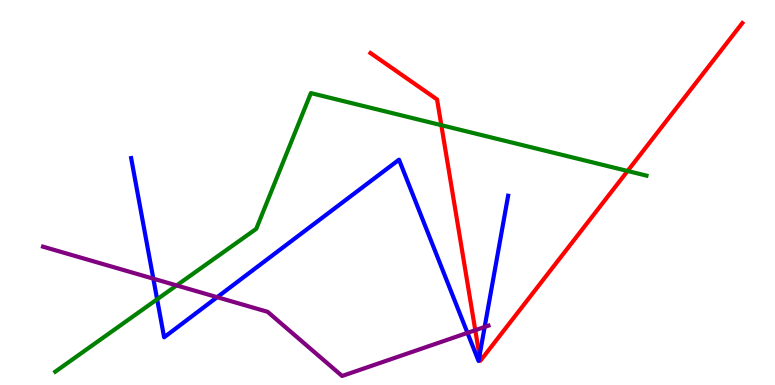[{'lines': ['blue', 'red'], 'intersections': [{'x': 6.19, 'y': 0.76}]}, {'lines': ['green', 'red'], 'intersections': [{'x': 5.69, 'y': 6.75}, {'x': 8.1, 'y': 5.56}]}, {'lines': ['purple', 'red'], 'intersections': [{'x': 6.13, 'y': 1.42}]}, {'lines': ['blue', 'green'], 'intersections': [{'x': 2.03, 'y': 2.23}]}, {'lines': ['blue', 'purple'], 'intersections': [{'x': 1.98, 'y': 2.76}, {'x': 2.8, 'y': 2.28}, {'x': 6.03, 'y': 1.35}, {'x': 6.25, 'y': 1.51}]}, {'lines': ['green', 'purple'], 'intersections': [{'x': 2.28, 'y': 2.59}]}]